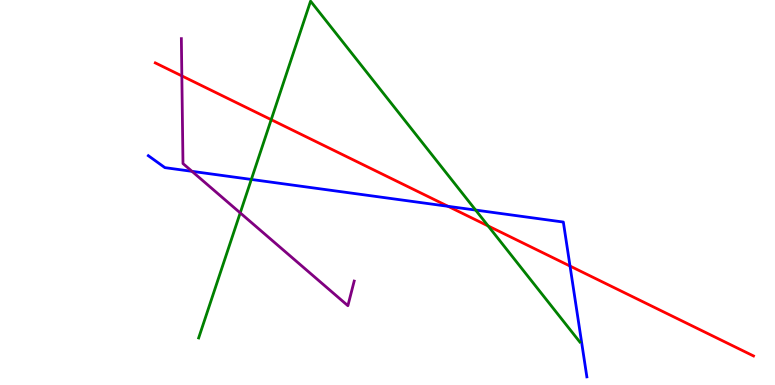[{'lines': ['blue', 'red'], 'intersections': [{'x': 5.78, 'y': 4.64}, {'x': 7.36, 'y': 3.09}]}, {'lines': ['green', 'red'], 'intersections': [{'x': 3.5, 'y': 6.89}, {'x': 6.3, 'y': 4.13}]}, {'lines': ['purple', 'red'], 'intersections': [{'x': 2.35, 'y': 8.03}]}, {'lines': ['blue', 'green'], 'intersections': [{'x': 3.24, 'y': 5.34}, {'x': 6.14, 'y': 4.54}]}, {'lines': ['blue', 'purple'], 'intersections': [{'x': 2.48, 'y': 5.55}]}, {'lines': ['green', 'purple'], 'intersections': [{'x': 3.1, 'y': 4.47}]}]